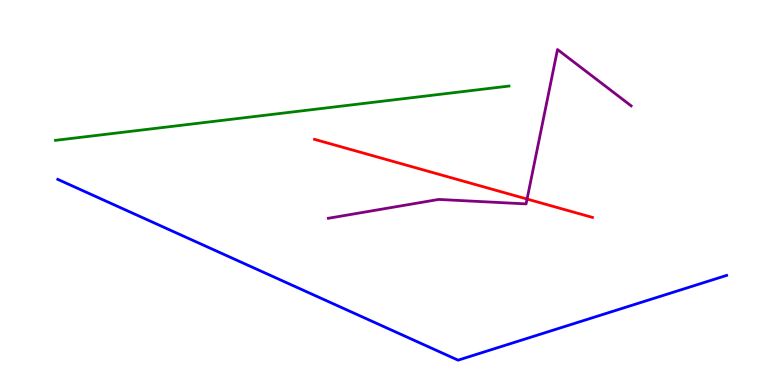[{'lines': ['blue', 'red'], 'intersections': []}, {'lines': ['green', 'red'], 'intersections': []}, {'lines': ['purple', 'red'], 'intersections': [{'x': 6.8, 'y': 4.83}]}, {'lines': ['blue', 'green'], 'intersections': []}, {'lines': ['blue', 'purple'], 'intersections': []}, {'lines': ['green', 'purple'], 'intersections': []}]